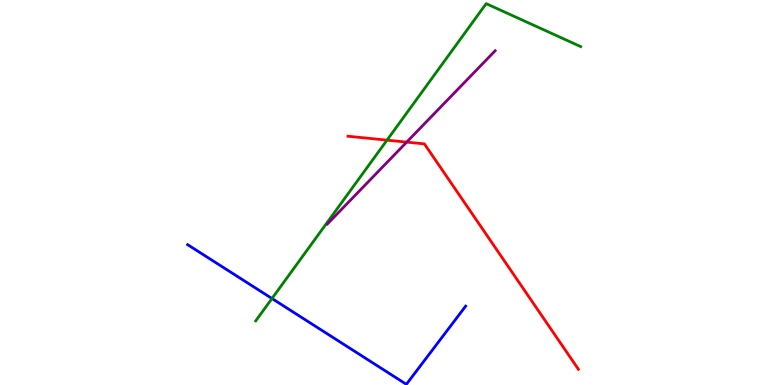[{'lines': ['blue', 'red'], 'intersections': []}, {'lines': ['green', 'red'], 'intersections': [{'x': 4.99, 'y': 6.36}]}, {'lines': ['purple', 'red'], 'intersections': [{'x': 5.25, 'y': 6.31}]}, {'lines': ['blue', 'green'], 'intersections': [{'x': 3.51, 'y': 2.25}]}, {'lines': ['blue', 'purple'], 'intersections': []}, {'lines': ['green', 'purple'], 'intersections': []}]